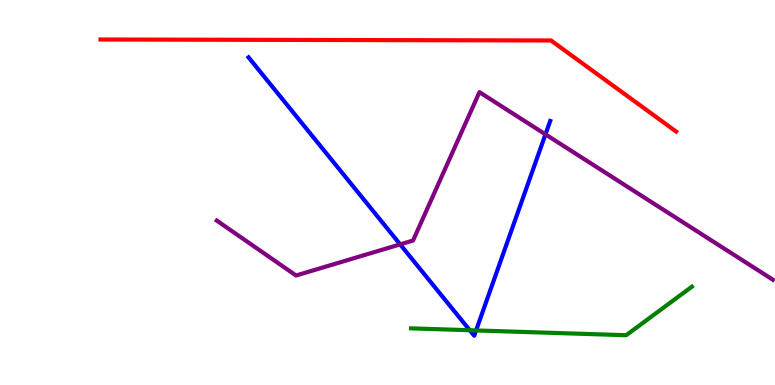[{'lines': ['blue', 'red'], 'intersections': []}, {'lines': ['green', 'red'], 'intersections': []}, {'lines': ['purple', 'red'], 'intersections': []}, {'lines': ['blue', 'green'], 'intersections': [{'x': 6.06, 'y': 1.42}, {'x': 6.14, 'y': 1.42}]}, {'lines': ['blue', 'purple'], 'intersections': [{'x': 5.16, 'y': 3.65}, {'x': 7.04, 'y': 6.51}]}, {'lines': ['green', 'purple'], 'intersections': []}]